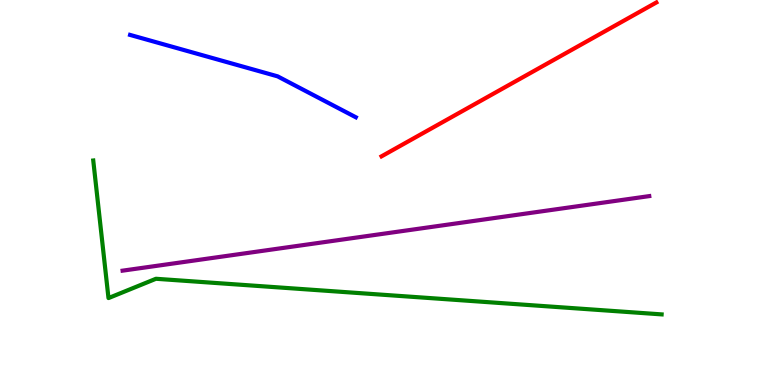[{'lines': ['blue', 'red'], 'intersections': []}, {'lines': ['green', 'red'], 'intersections': []}, {'lines': ['purple', 'red'], 'intersections': []}, {'lines': ['blue', 'green'], 'intersections': []}, {'lines': ['blue', 'purple'], 'intersections': []}, {'lines': ['green', 'purple'], 'intersections': []}]